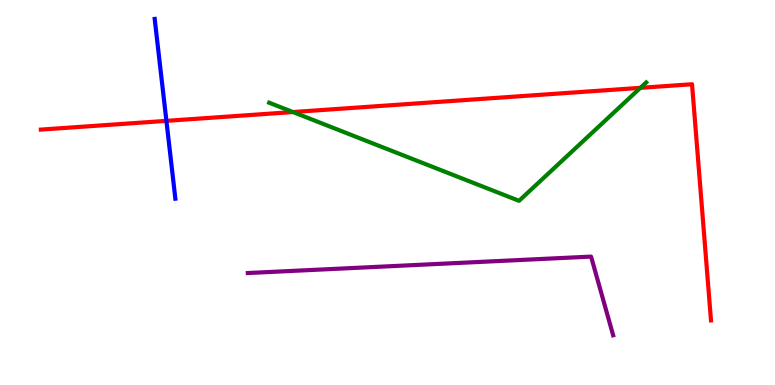[{'lines': ['blue', 'red'], 'intersections': [{'x': 2.15, 'y': 6.86}]}, {'lines': ['green', 'red'], 'intersections': [{'x': 3.78, 'y': 7.09}, {'x': 8.26, 'y': 7.72}]}, {'lines': ['purple', 'red'], 'intersections': []}, {'lines': ['blue', 'green'], 'intersections': []}, {'lines': ['blue', 'purple'], 'intersections': []}, {'lines': ['green', 'purple'], 'intersections': []}]